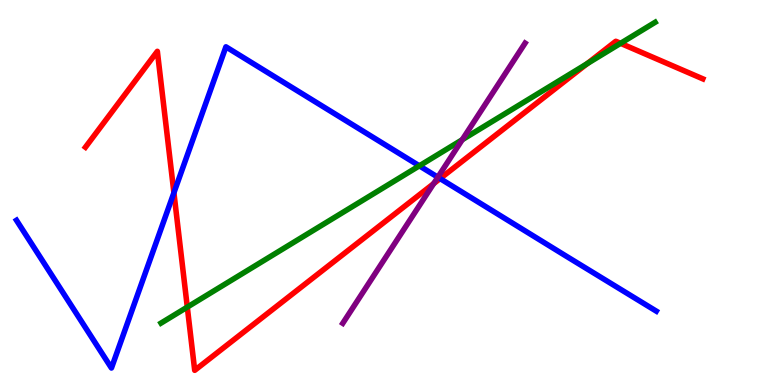[{'lines': ['blue', 'red'], 'intersections': [{'x': 2.24, 'y': 4.99}, {'x': 5.68, 'y': 5.36}]}, {'lines': ['green', 'red'], 'intersections': [{'x': 2.42, 'y': 2.02}, {'x': 7.58, 'y': 8.35}, {'x': 8.01, 'y': 8.87}]}, {'lines': ['purple', 'red'], 'intersections': [{'x': 5.6, 'y': 5.23}]}, {'lines': ['blue', 'green'], 'intersections': [{'x': 5.41, 'y': 5.69}]}, {'lines': ['blue', 'purple'], 'intersections': [{'x': 5.65, 'y': 5.4}]}, {'lines': ['green', 'purple'], 'intersections': [{'x': 5.96, 'y': 6.37}]}]